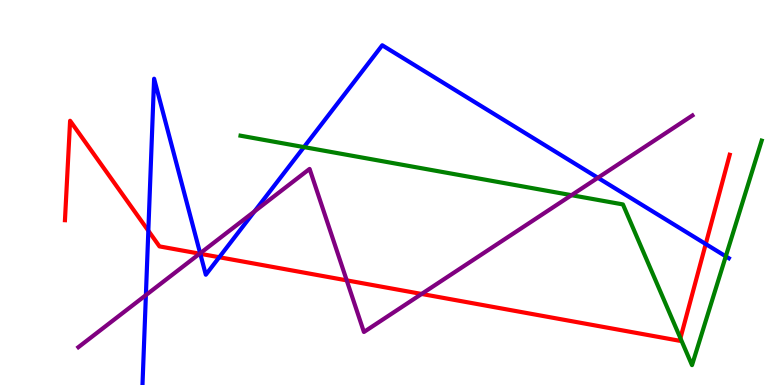[{'lines': ['blue', 'red'], 'intersections': [{'x': 1.91, 'y': 4.01}, {'x': 2.58, 'y': 3.41}, {'x': 2.83, 'y': 3.32}, {'x': 9.11, 'y': 3.66}]}, {'lines': ['green', 'red'], 'intersections': [{'x': 8.78, 'y': 1.22}]}, {'lines': ['purple', 'red'], 'intersections': [{'x': 2.58, 'y': 3.41}, {'x': 4.47, 'y': 2.72}, {'x': 5.44, 'y': 2.36}]}, {'lines': ['blue', 'green'], 'intersections': [{'x': 3.92, 'y': 6.18}, {'x': 9.36, 'y': 3.34}]}, {'lines': ['blue', 'purple'], 'intersections': [{'x': 1.88, 'y': 2.33}, {'x': 2.58, 'y': 3.42}, {'x': 3.28, 'y': 4.51}, {'x': 7.71, 'y': 5.38}]}, {'lines': ['green', 'purple'], 'intersections': [{'x': 7.37, 'y': 4.93}]}]